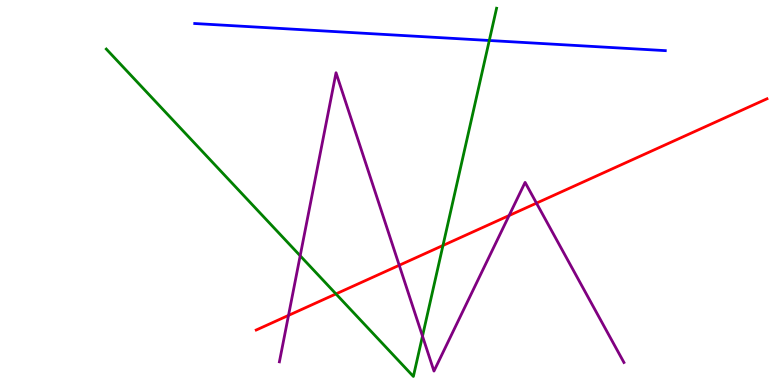[{'lines': ['blue', 'red'], 'intersections': []}, {'lines': ['green', 'red'], 'intersections': [{'x': 4.34, 'y': 2.37}, {'x': 5.72, 'y': 3.62}]}, {'lines': ['purple', 'red'], 'intersections': [{'x': 3.72, 'y': 1.81}, {'x': 5.15, 'y': 3.11}, {'x': 6.57, 'y': 4.4}, {'x': 6.92, 'y': 4.72}]}, {'lines': ['blue', 'green'], 'intersections': [{'x': 6.31, 'y': 8.95}]}, {'lines': ['blue', 'purple'], 'intersections': []}, {'lines': ['green', 'purple'], 'intersections': [{'x': 3.87, 'y': 3.36}, {'x': 5.45, 'y': 1.27}]}]